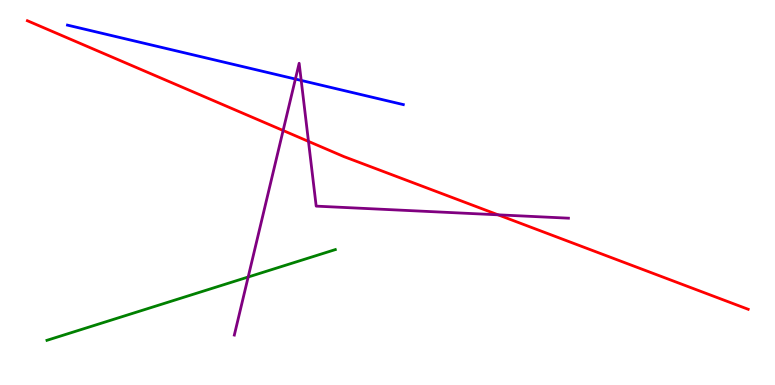[{'lines': ['blue', 'red'], 'intersections': []}, {'lines': ['green', 'red'], 'intersections': []}, {'lines': ['purple', 'red'], 'intersections': [{'x': 3.65, 'y': 6.61}, {'x': 3.98, 'y': 6.33}, {'x': 6.43, 'y': 4.42}]}, {'lines': ['blue', 'green'], 'intersections': []}, {'lines': ['blue', 'purple'], 'intersections': [{'x': 3.81, 'y': 7.95}, {'x': 3.89, 'y': 7.91}]}, {'lines': ['green', 'purple'], 'intersections': [{'x': 3.2, 'y': 2.8}]}]